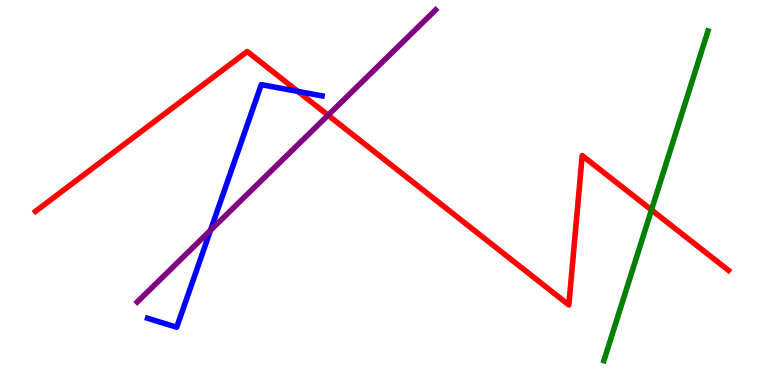[{'lines': ['blue', 'red'], 'intersections': [{'x': 3.84, 'y': 7.63}]}, {'lines': ['green', 'red'], 'intersections': [{'x': 8.41, 'y': 4.55}]}, {'lines': ['purple', 'red'], 'intersections': [{'x': 4.23, 'y': 7.01}]}, {'lines': ['blue', 'green'], 'intersections': []}, {'lines': ['blue', 'purple'], 'intersections': [{'x': 2.72, 'y': 4.02}]}, {'lines': ['green', 'purple'], 'intersections': []}]